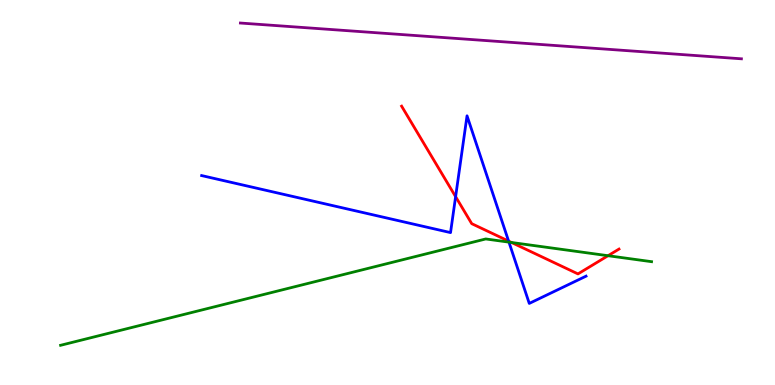[{'lines': ['blue', 'red'], 'intersections': [{'x': 5.88, 'y': 4.89}, {'x': 6.56, 'y': 3.74}]}, {'lines': ['green', 'red'], 'intersections': [{'x': 6.6, 'y': 3.7}, {'x': 7.85, 'y': 3.36}]}, {'lines': ['purple', 'red'], 'intersections': []}, {'lines': ['blue', 'green'], 'intersections': [{'x': 6.57, 'y': 3.71}]}, {'lines': ['blue', 'purple'], 'intersections': []}, {'lines': ['green', 'purple'], 'intersections': []}]